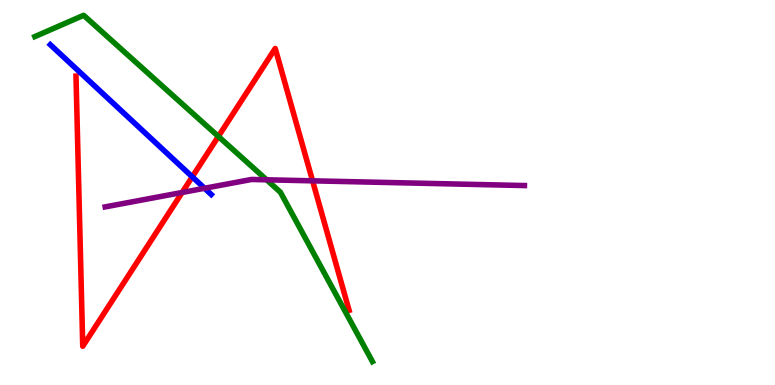[{'lines': ['blue', 'red'], 'intersections': [{'x': 2.48, 'y': 5.41}]}, {'lines': ['green', 'red'], 'intersections': [{'x': 2.82, 'y': 6.46}]}, {'lines': ['purple', 'red'], 'intersections': [{'x': 2.35, 'y': 5.0}, {'x': 4.03, 'y': 5.3}]}, {'lines': ['blue', 'green'], 'intersections': []}, {'lines': ['blue', 'purple'], 'intersections': [{'x': 2.64, 'y': 5.11}]}, {'lines': ['green', 'purple'], 'intersections': [{'x': 3.44, 'y': 5.33}]}]